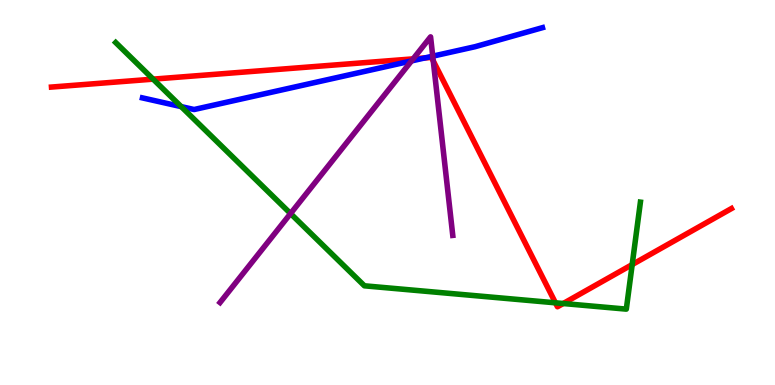[{'lines': ['blue', 'red'], 'intersections': [{'x': 5.48, 'y': 8.49}]}, {'lines': ['green', 'red'], 'intersections': [{'x': 1.98, 'y': 7.94}, {'x': 7.17, 'y': 2.13}, {'x': 7.27, 'y': 2.12}, {'x': 8.16, 'y': 3.13}]}, {'lines': ['purple', 'red'], 'intersections': [{'x': 5.33, 'y': 8.47}, {'x': 5.59, 'y': 8.42}]}, {'lines': ['blue', 'green'], 'intersections': [{'x': 2.34, 'y': 7.23}]}, {'lines': ['blue', 'purple'], 'intersections': [{'x': 5.31, 'y': 8.42}, {'x': 5.58, 'y': 8.54}]}, {'lines': ['green', 'purple'], 'intersections': [{'x': 3.75, 'y': 4.45}]}]